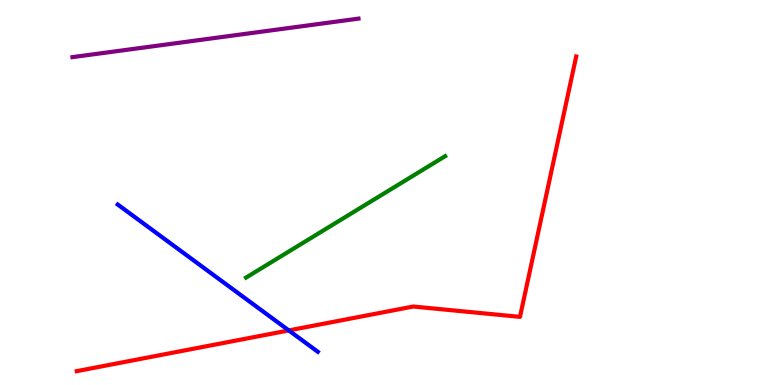[{'lines': ['blue', 'red'], 'intersections': [{'x': 3.73, 'y': 1.42}]}, {'lines': ['green', 'red'], 'intersections': []}, {'lines': ['purple', 'red'], 'intersections': []}, {'lines': ['blue', 'green'], 'intersections': []}, {'lines': ['blue', 'purple'], 'intersections': []}, {'lines': ['green', 'purple'], 'intersections': []}]